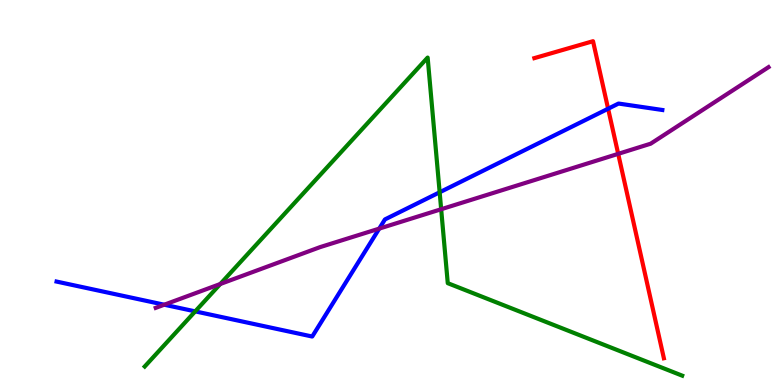[{'lines': ['blue', 'red'], 'intersections': [{'x': 7.85, 'y': 7.18}]}, {'lines': ['green', 'red'], 'intersections': []}, {'lines': ['purple', 'red'], 'intersections': [{'x': 7.98, 'y': 6.0}]}, {'lines': ['blue', 'green'], 'intersections': [{'x': 2.52, 'y': 1.91}, {'x': 5.67, 'y': 5.01}]}, {'lines': ['blue', 'purple'], 'intersections': [{'x': 2.12, 'y': 2.09}, {'x': 4.89, 'y': 4.06}]}, {'lines': ['green', 'purple'], 'intersections': [{'x': 2.84, 'y': 2.62}, {'x': 5.69, 'y': 4.57}]}]